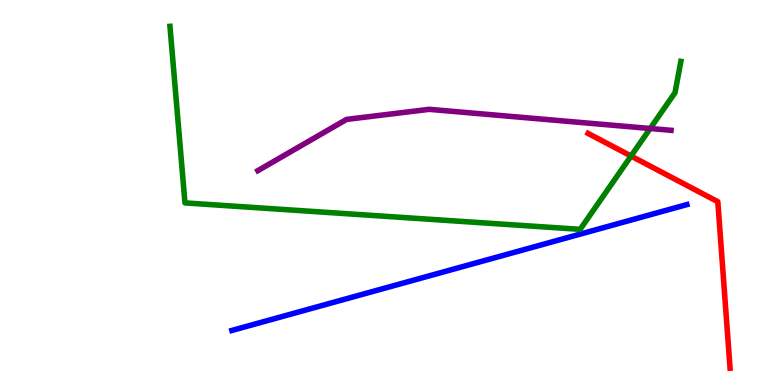[{'lines': ['blue', 'red'], 'intersections': []}, {'lines': ['green', 'red'], 'intersections': [{'x': 8.14, 'y': 5.95}]}, {'lines': ['purple', 'red'], 'intersections': []}, {'lines': ['blue', 'green'], 'intersections': []}, {'lines': ['blue', 'purple'], 'intersections': []}, {'lines': ['green', 'purple'], 'intersections': [{'x': 8.39, 'y': 6.66}]}]